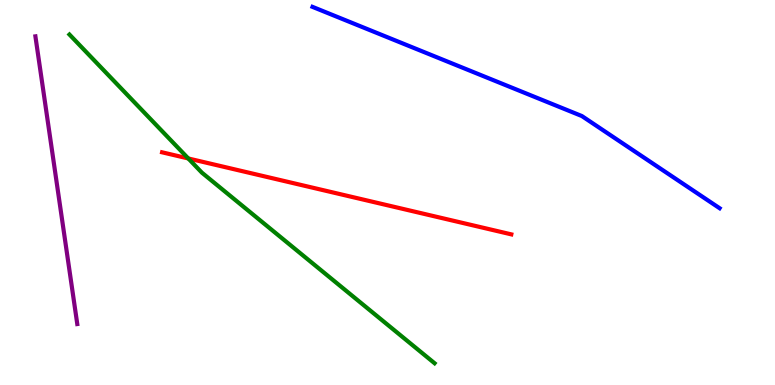[{'lines': ['blue', 'red'], 'intersections': []}, {'lines': ['green', 'red'], 'intersections': [{'x': 2.43, 'y': 5.88}]}, {'lines': ['purple', 'red'], 'intersections': []}, {'lines': ['blue', 'green'], 'intersections': []}, {'lines': ['blue', 'purple'], 'intersections': []}, {'lines': ['green', 'purple'], 'intersections': []}]